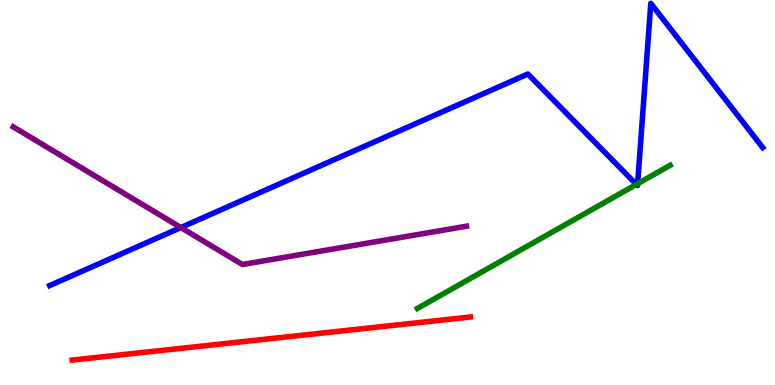[{'lines': ['blue', 'red'], 'intersections': []}, {'lines': ['green', 'red'], 'intersections': []}, {'lines': ['purple', 'red'], 'intersections': []}, {'lines': ['blue', 'green'], 'intersections': [{'x': 8.21, 'y': 5.21}, {'x': 8.23, 'y': 5.23}]}, {'lines': ['blue', 'purple'], 'intersections': [{'x': 2.33, 'y': 4.09}]}, {'lines': ['green', 'purple'], 'intersections': []}]